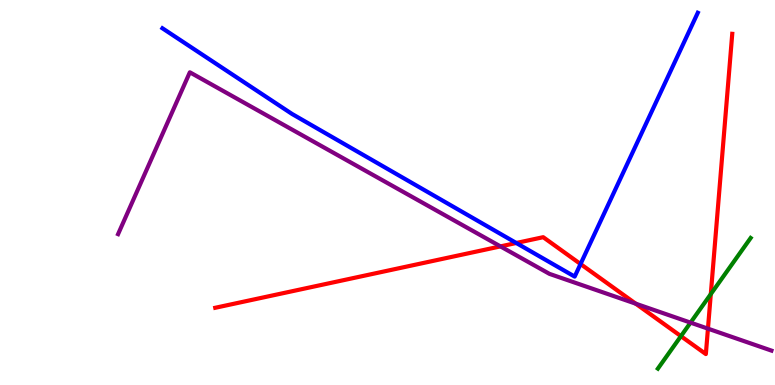[{'lines': ['blue', 'red'], 'intersections': [{'x': 6.66, 'y': 3.69}, {'x': 7.49, 'y': 3.14}]}, {'lines': ['green', 'red'], 'intersections': [{'x': 8.79, 'y': 1.27}, {'x': 9.17, 'y': 2.36}]}, {'lines': ['purple', 'red'], 'intersections': [{'x': 6.46, 'y': 3.6}, {'x': 8.2, 'y': 2.11}, {'x': 9.13, 'y': 1.46}]}, {'lines': ['blue', 'green'], 'intersections': []}, {'lines': ['blue', 'purple'], 'intersections': []}, {'lines': ['green', 'purple'], 'intersections': [{'x': 8.91, 'y': 1.62}]}]